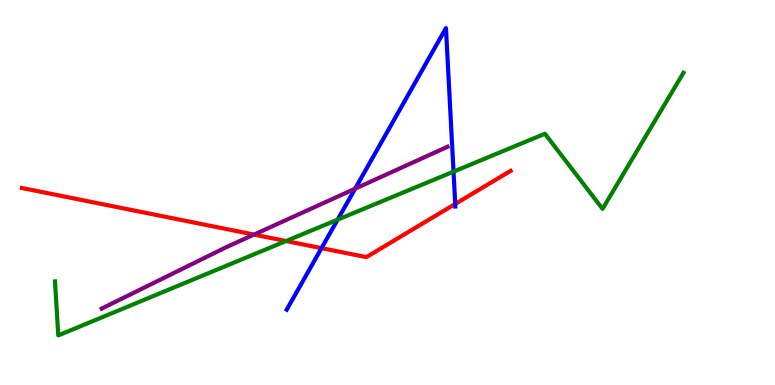[{'lines': ['blue', 'red'], 'intersections': [{'x': 4.15, 'y': 3.55}, {'x': 5.87, 'y': 4.7}]}, {'lines': ['green', 'red'], 'intersections': [{'x': 3.69, 'y': 3.74}]}, {'lines': ['purple', 'red'], 'intersections': [{'x': 3.28, 'y': 3.91}]}, {'lines': ['blue', 'green'], 'intersections': [{'x': 4.36, 'y': 4.29}, {'x': 5.85, 'y': 5.54}]}, {'lines': ['blue', 'purple'], 'intersections': [{'x': 4.58, 'y': 5.1}]}, {'lines': ['green', 'purple'], 'intersections': []}]